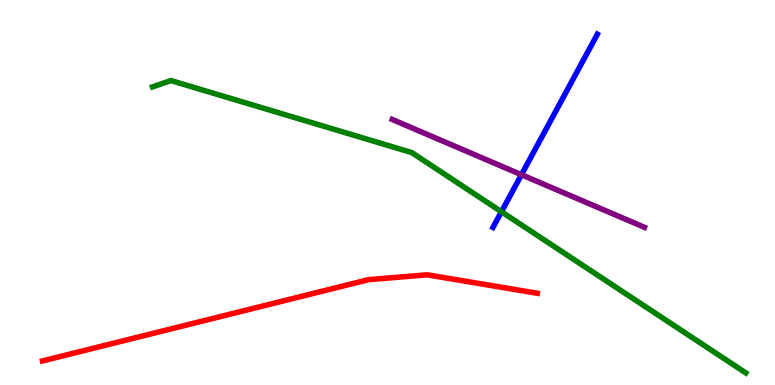[{'lines': ['blue', 'red'], 'intersections': []}, {'lines': ['green', 'red'], 'intersections': []}, {'lines': ['purple', 'red'], 'intersections': []}, {'lines': ['blue', 'green'], 'intersections': [{'x': 6.47, 'y': 4.5}]}, {'lines': ['blue', 'purple'], 'intersections': [{'x': 6.73, 'y': 5.46}]}, {'lines': ['green', 'purple'], 'intersections': []}]